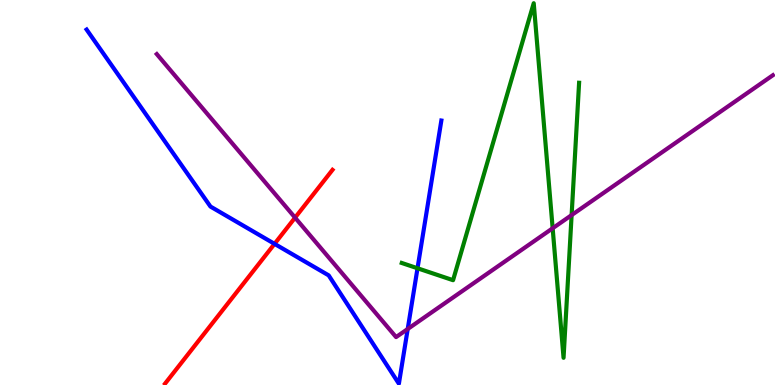[{'lines': ['blue', 'red'], 'intersections': [{'x': 3.54, 'y': 3.67}]}, {'lines': ['green', 'red'], 'intersections': []}, {'lines': ['purple', 'red'], 'intersections': [{'x': 3.81, 'y': 4.35}]}, {'lines': ['blue', 'green'], 'intersections': [{'x': 5.39, 'y': 3.03}]}, {'lines': ['blue', 'purple'], 'intersections': [{'x': 5.26, 'y': 1.45}]}, {'lines': ['green', 'purple'], 'intersections': [{'x': 7.13, 'y': 4.07}, {'x': 7.38, 'y': 4.41}]}]